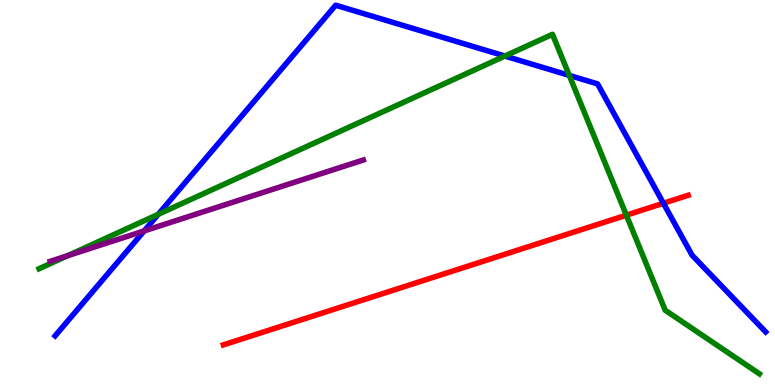[{'lines': ['blue', 'red'], 'intersections': [{'x': 8.56, 'y': 4.72}]}, {'lines': ['green', 'red'], 'intersections': [{'x': 8.08, 'y': 4.41}]}, {'lines': ['purple', 'red'], 'intersections': []}, {'lines': ['blue', 'green'], 'intersections': [{'x': 2.04, 'y': 4.43}, {'x': 6.51, 'y': 8.54}, {'x': 7.35, 'y': 8.04}]}, {'lines': ['blue', 'purple'], 'intersections': [{'x': 1.86, 'y': 4.0}]}, {'lines': ['green', 'purple'], 'intersections': [{'x': 0.872, 'y': 3.36}]}]